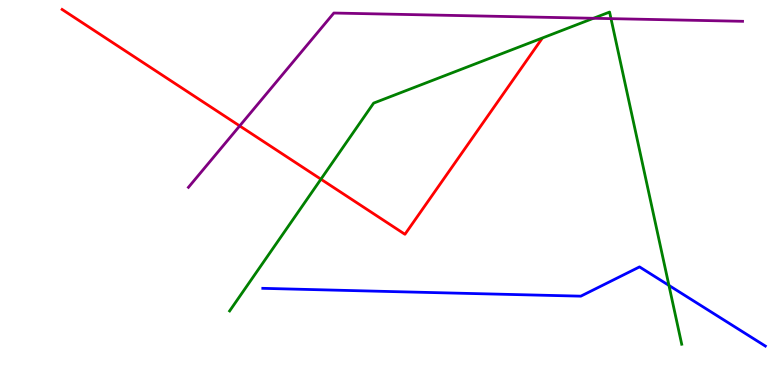[{'lines': ['blue', 'red'], 'intersections': []}, {'lines': ['green', 'red'], 'intersections': [{'x': 4.14, 'y': 5.35}]}, {'lines': ['purple', 'red'], 'intersections': [{'x': 3.09, 'y': 6.73}]}, {'lines': ['blue', 'green'], 'intersections': [{'x': 8.63, 'y': 2.59}]}, {'lines': ['blue', 'purple'], 'intersections': []}, {'lines': ['green', 'purple'], 'intersections': [{'x': 7.66, 'y': 9.53}, {'x': 7.88, 'y': 9.52}]}]